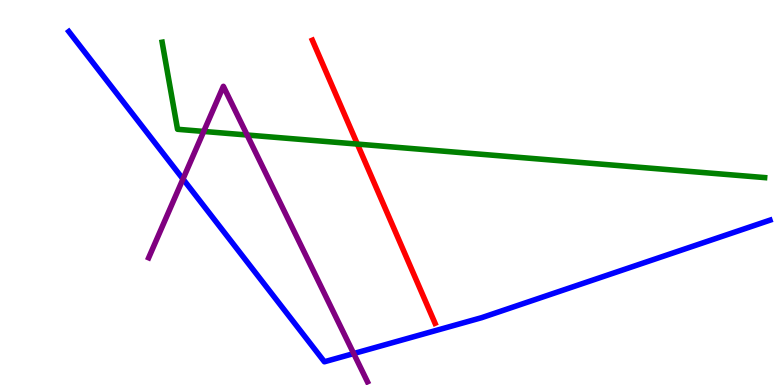[{'lines': ['blue', 'red'], 'intersections': []}, {'lines': ['green', 'red'], 'intersections': [{'x': 4.61, 'y': 6.26}]}, {'lines': ['purple', 'red'], 'intersections': []}, {'lines': ['blue', 'green'], 'intersections': []}, {'lines': ['blue', 'purple'], 'intersections': [{'x': 2.36, 'y': 5.35}, {'x': 4.56, 'y': 0.817}]}, {'lines': ['green', 'purple'], 'intersections': [{'x': 2.63, 'y': 6.59}, {'x': 3.19, 'y': 6.49}]}]